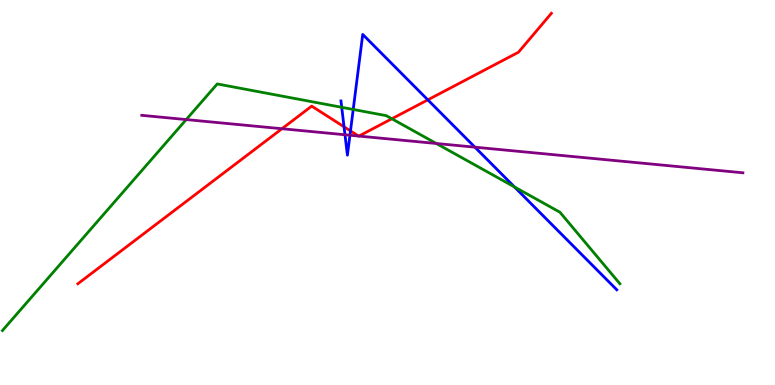[{'lines': ['blue', 'red'], 'intersections': [{'x': 4.44, 'y': 6.71}, {'x': 4.52, 'y': 6.6}, {'x': 5.52, 'y': 7.41}]}, {'lines': ['green', 'red'], 'intersections': [{'x': 5.06, 'y': 6.92}]}, {'lines': ['purple', 'red'], 'intersections': [{'x': 3.64, 'y': 6.66}, {'x': 4.63, 'y': 6.47}, {'x': 4.63, 'y': 6.47}]}, {'lines': ['blue', 'green'], 'intersections': [{'x': 4.41, 'y': 7.21}, {'x': 4.56, 'y': 7.16}, {'x': 6.64, 'y': 5.14}]}, {'lines': ['blue', 'purple'], 'intersections': [{'x': 4.45, 'y': 6.5}, {'x': 4.52, 'y': 6.49}, {'x': 6.13, 'y': 6.18}]}, {'lines': ['green', 'purple'], 'intersections': [{'x': 2.4, 'y': 6.89}, {'x': 5.63, 'y': 6.27}]}]